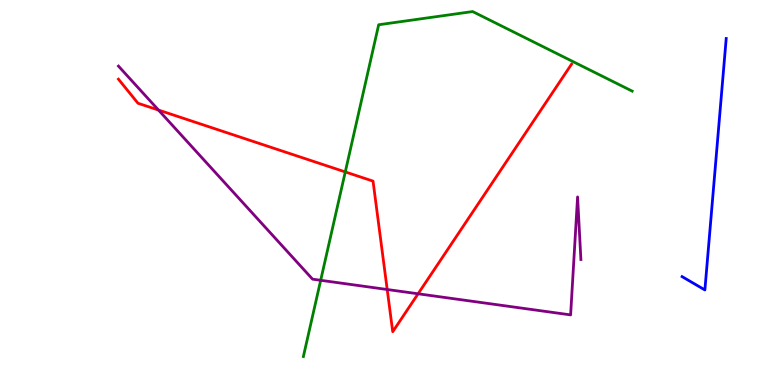[{'lines': ['blue', 'red'], 'intersections': []}, {'lines': ['green', 'red'], 'intersections': [{'x': 4.46, 'y': 5.53}]}, {'lines': ['purple', 'red'], 'intersections': [{'x': 2.05, 'y': 7.14}, {'x': 5.0, 'y': 2.48}, {'x': 5.39, 'y': 2.37}]}, {'lines': ['blue', 'green'], 'intersections': []}, {'lines': ['blue', 'purple'], 'intersections': []}, {'lines': ['green', 'purple'], 'intersections': [{'x': 4.14, 'y': 2.72}]}]